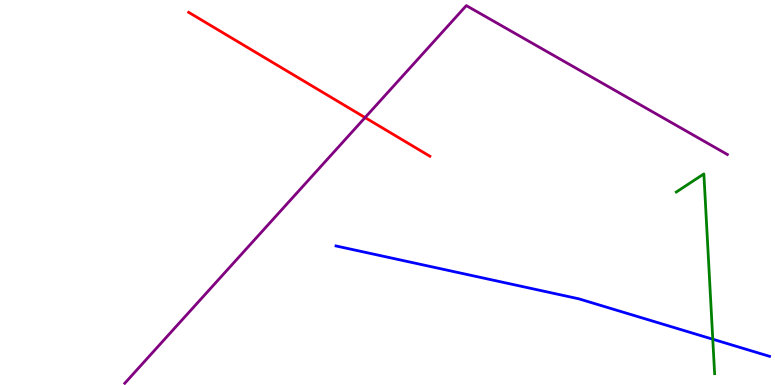[{'lines': ['blue', 'red'], 'intersections': []}, {'lines': ['green', 'red'], 'intersections': []}, {'lines': ['purple', 'red'], 'intersections': [{'x': 4.71, 'y': 6.95}]}, {'lines': ['blue', 'green'], 'intersections': [{'x': 9.2, 'y': 1.19}]}, {'lines': ['blue', 'purple'], 'intersections': []}, {'lines': ['green', 'purple'], 'intersections': []}]